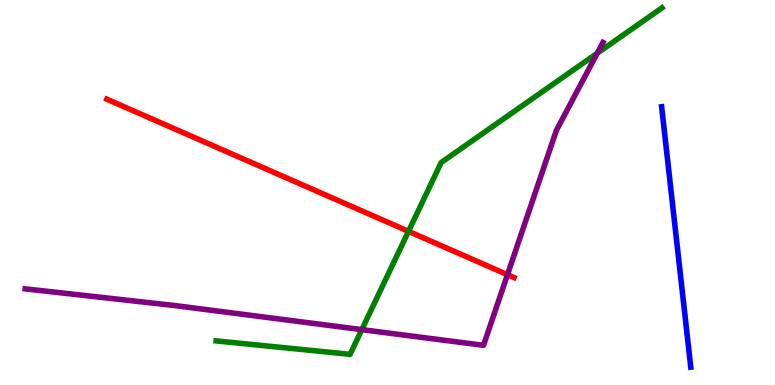[{'lines': ['blue', 'red'], 'intersections': []}, {'lines': ['green', 'red'], 'intersections': [{'x': 5.27, 'y': 3.99}]}, {'lines': ['purple', 'red'], 'intersections': [{'x': 6.55, 'y': 2.87}]}, {'lines': ['blue', 'green'], 'intersections': []}, {'lines': ['blue', 'purple'], 'intersections': []}, {'lines': ['green', 'purple'], 'intersections': [{'x': 4.67, 'y': 1.44}, {'x': 7.71, 'y': 8.62}]}]